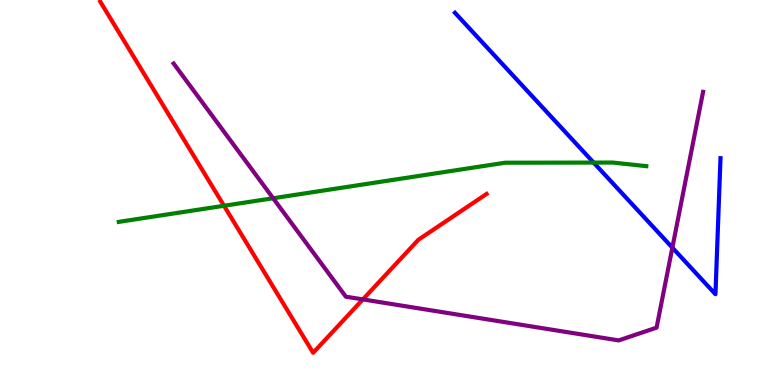[{'lines': ['blue', 'red'], 'intersections': []}, {'lines': ['green', 'red'], 'intersections': [{'x': 2.89, 'y': 4.66}]}, {'lines': ['purple', 'red'], 'intersections': [{'x': 4.68, 'y': 2.22}]}, {'lines': ['blue', 'green'], 'intersections': [{'x': 7.66, 'y': 5.78}]}, {'lines': ['blue', 'purple'], 'intersections': [{'x': 8.68, 'y': 3.57}]}, {'lines': ['green', 'purple'], 'intersections': [{'x': 3.52, 'y': 4.85}]}]